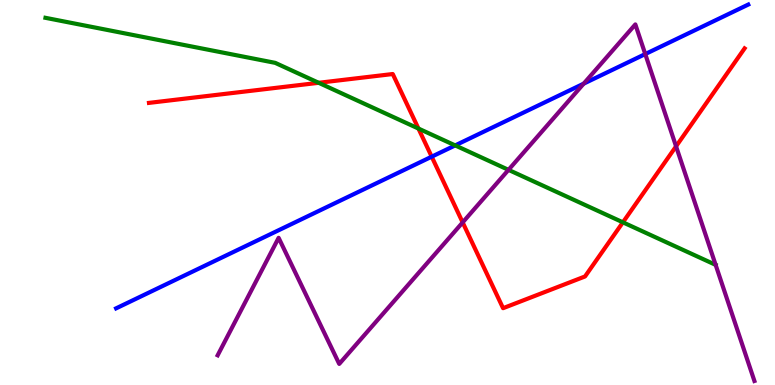[{'lines': ['blue', 'red'], 'intersections': [{'x': 5.57, 'y': 5.93}]}, {'lines': ['green', 'red'], 'intersections': [{'x': 4.11, 'y': 7.85}, {'x': 5.4, 'y': 6.66}, {'x': 8.04, 'y': 4.23}]}, {'lines': ['purple', 'red'], 'intersections': [{'x': 5.97, 'y': 4.22}, {'x': 8.72, 'y': 6.2}]}, {'lines': ['blue', 'green'], 'intersections': [{'x': 5.87, 'y': 6.22}]}, {'lines': ['blue', 'purple'], 'intersections': [{'x': 7.53, 'y': 7.83}, {'x': 8.33, 'y': 8.6}]}, {'lines': ['green', 'purple'], 'intersections': [{'x': 6.56, 'y': 5.59}]}]